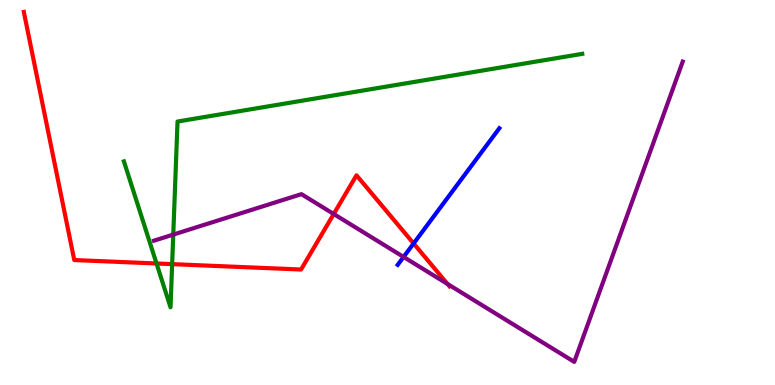[{'lines': ['blue', 'red'], 'intersections': [{'x': 5.34, 'y': 3.68}]}, {'lines': ['green', 'red'], 'intersections': [{'x': 2.02, 'y': 3.16}, {'x': 2.22, 'y': 3.14}]}, {'lines': ['purple', 'red'], 'intersections': [{'x': 4.31, 'y': 4.44}, {'x': 5.78, 'y': 2.62}]}, {'lines': ['blue', 'green'], 'intersections': []}, {'lines': ['blue', 'purple'], 'intersections': [{'x': 5.21, 'y': 3.33}]}, {'lines': ['green', 'purple'], 'intersections': [{'x': 2.24, 'y': 3.91}]}]